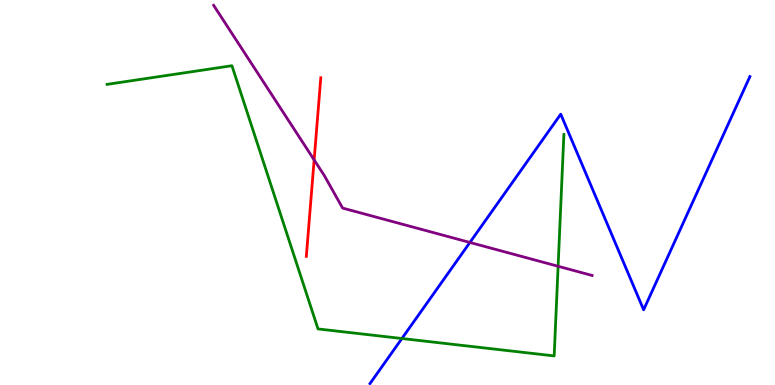[{'lines': ['blue', 'red'], 'intersections': []}, {'lines': ['green', 'red'], 'intersections': []}, {'lines': ['purple', 'red'], 'intersections': [{'x': 4.05, 'y': 5.85}]}, {'lines': ['blue', 'green'], 'intersections': [{'x': 5.19, 'y': 1.21}]}, {'lines': ['blue', 'purple'], 'intersections': [{'x': 6.06, 'y': 3.7}]}, {'lines': ['green', 'purple'], 'intersections': [{'x': 7.2, 'y': 3.08}]}]